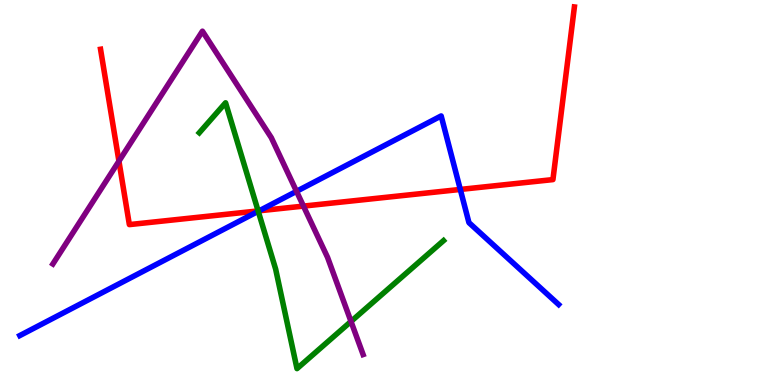[{'lines': ['blue', 'red'], 'intersections': [{'x': 3.34, 'y': 4.52}, {'x': 5.94, 'y': 5.08}]}, {'lines': ['green', 'red'], 'intersections': [{'x': 3.33, 'y': 4.52}]}, {'lines': ['purple', 'red'], 'intersections': [{'x': 1.53, 'y': 5.81}, {'x': 3.92, 'y': 4.65}]}, {'lines': ['blue', 'green'], 'intersections': [{'x': 3.33, 'y': 4.51}]}, {'lines': ['blue', 'purple'], 'intersections': [{'x': 3.83, 'y': 5.03}]}, {'lines': ['green', 'purple'], 'intersections': [{'x': 4.53, 'y': 1.65}]}]